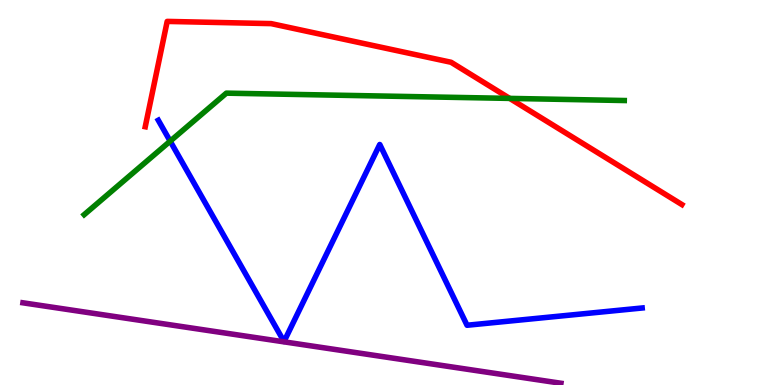[{'lines': ['blue', 'red'], 'intersections': []}, {'lines': ['green', 'red'], 'intersections': [{'x': 6.58, 'y': 7.44}]}, {'lines': ['purple', 'red'], 'intersections': []}, {'lines': ['blue', 'green'], 'intersections': [{'x': 2.2, 'y': 6.33}]}, {'lines': ['blue', 'purple'], 'intersections': []}, {'lines': ['green', 'purple'], 'intersections': []}]